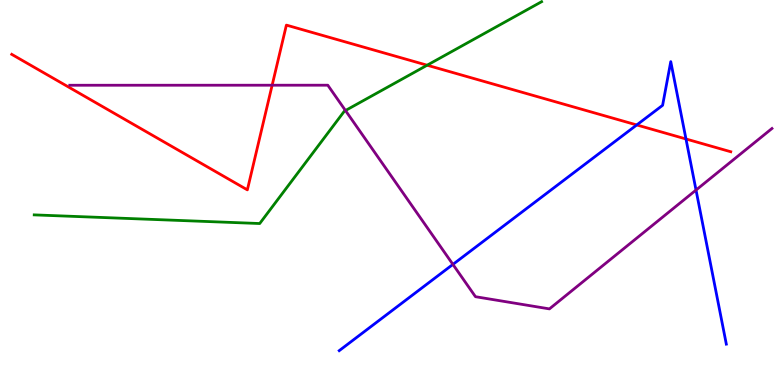[{'lines': ['blue', 'red'], 'intersections': [{'x': 8.22, 'y': 6.75}, {'x': 8.85, 'y': 6.39}]}, {'lines': ['green', 'red'], 'intersections': [{'x': 5.51, 'y': 8.31}]}, {'lines': ['purple', 'red'], 'intersections': [{'x': 3.51, 'y': 7.79}]}, {'lines': ['blue', 'green'], 'intersections': []}, {'lines': ['blue', 'purple'], 'intersections': [{'x': 5.84, 'y': 3.13}, {'x': 8.98, 'y': 5.06}]}, {'lines': ['green', 'purple'], 'intersections': [{'x': 4.46, 'y': 7.13}]}]